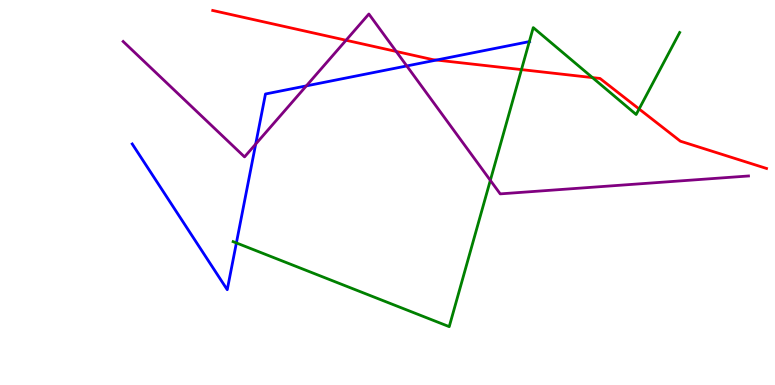[{'lines': ['blue', 'red'], 'intersections': [{'x': 5.63, 'y': 8.44}]}, {'lines': ['green', 'red'], 'intersections': [{'x': 6.73, 'y': 8.19}, {'x': 7.64, 'y': 7.98}, {'x': 8.25, 'y': 7.17}]}, {'lines': ['purple', 'red'], 'intersections': [{'x': 4.47, 'y': 8.95}, {'x': 5.11, 'y': 8.66}]}, {'lines': ['blue', 'green'], 'intersections': [{'x': 3.05, 'y': 3.69}, {'x': 6.83, 'y': 8.92}]}, {'lines': ['blue', 'purple'], 'intersections': [{'x': 3.3, 'y': 6.26}, {'x': 3.95, 'y': 7.77}, {'x': 5.25, 'y': 8.29}]}, {'lines': ['green', 'purple'], 'intersections': [{'x': 6.33, 'y': 5.32}]}]